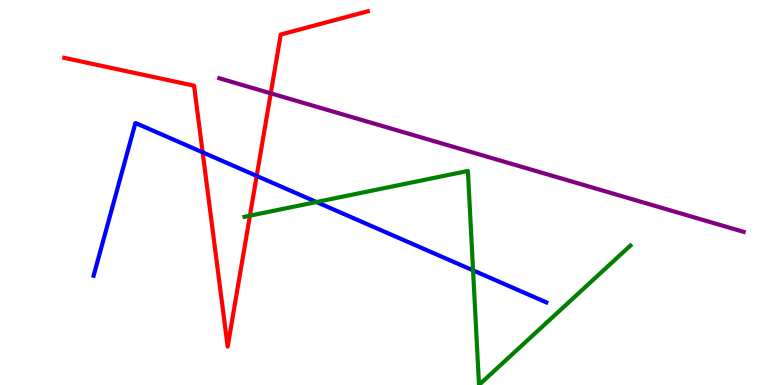[{'lines': ['blue', 'red'], 'intersections': [{'x': 2.61, 'y': 6.04}, {'x': 3.31, 'y': 5.43}]}, {'lines': ['green', 'red'], 'intersections': [{'x': 3.22, 'y': 4.4}]}, {'lines': ['purple', 'red'], 'intersections': [{'x': 3.49, 'y': 7.58}]}, {'lines': ['blue', 'green'], 'intersections': [{'x': 4.08, 'y': 4.75}, {'x': 6.1, 'y': 2.98}]}, {'lines': ['blue', 'purple'], 'intersections': []}, {'lines': ['green', 'purple'], 'intersections': []}]